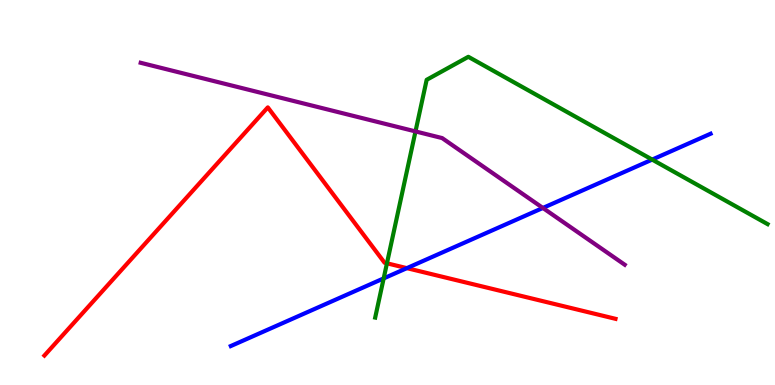[{'lines': ['blue', 'red'], 'intersections': [{'x': 5.25, 'y': 3.04}]}, {'lines': ['green', 'red'], 'intersections': [{'x': 4.99, 'y': 3.16}]}, {'lines': ['purple', 'red'], 'intersections': []}, {'lines': ['blue', 'green'], 'intersections': [{'x': 4.95, 'y': 2.77}, {'x': 8.42, 'y': 5.85}]}, {'lines': ['blue', 'purple'], 'intersections': [{'x': 7.0, 'y': 4.6}]}, {'lines': ['green', 'purple'], 'intersections': [{'x': 5.36, 'y': 6.59}]}]